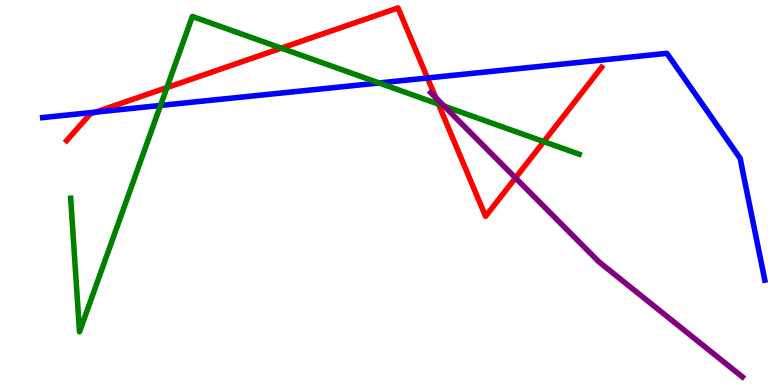[{'lines': ['blue', 'red'], 'intersections': [{'x': 1.23, 'y': 7.09}, {'x': 5.52, 'y': 7.97}]}, {'lines': ['green', 'red'], 'intersections': [{'x': 2.15, 'y': 7.73}, {'x': 3.63, 'y': 8.75}, {'x': 5.66, 'y': 7.3}, {'x': 7.02, 'y': 6.32}]}, {'lines': ['purple', 'red'], 'intersections': [{'x': 5.62, 'y': 7.46}, {'x': 6.65, 'y': 5.38}]}, {'lines': ['blue', 'green'], 'intersections': [{'x': 2.07, 'y': 7.26}, {'x': 4.89, 'y': 7.85}]}, {'lines': ['blue', 'purple'], 'intersections': []}, {'lines': ['green', 'purple'], 'intersections': [{'x': 5.73, 'y': 7.24}]}]